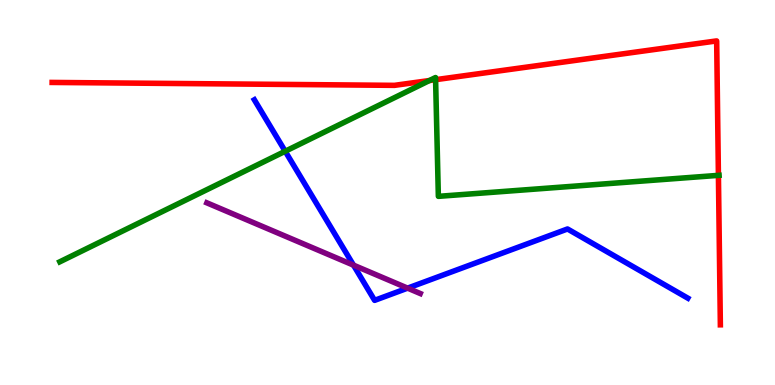[{'lines': ['blue', 'red'], 'intersections': []}, {'lines': ['green', 'red'], 'intersections': [{'x': 5.54, 'y': 7.91}, {'x': 5.62, 'y': 7.93}, {'x': 9.27, 'y': 5.45}]}, {'lines': ['purple', 'red'], 'intersections': []}, {'lines': ['blue', 'green'], 'intersections': [{'x': 3.68, 'y': 6.07}]}, {'lines': ['blue', 'purple'], 'intersections': [{'x': 4.56, 'y': 3.11}, {'x': 5.26, 'y': 2.52}]}, {'lines': ['green', 'purple'], 'intersections': []}]